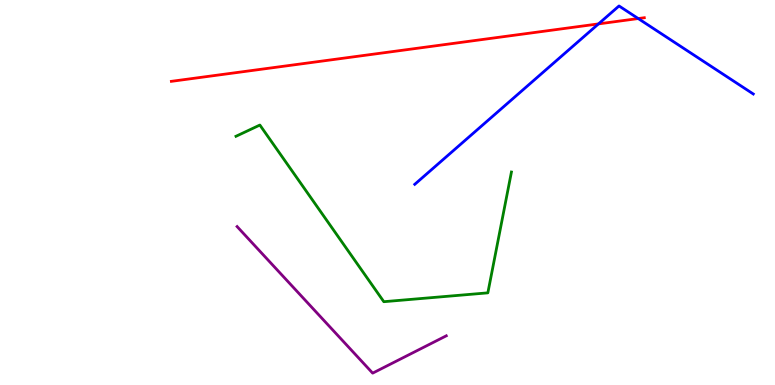[{'lines': ['blue', 'red'], 'intersections': [{'x': 7.72, 'y': 9.38}, {'x': 8.24, 'y': 9.52}]}, {'lines': ['green', 'red'], 'intersections': []}, {'lines': ['purple', 'red'], 'intersections': []}, {'lines': ['blue', 'green'], 'intersections': []}, {'lines': ['blue', 'purple'], 'intersections': []}, {'lines': ['green', 'purple'], 'intersections': []}]